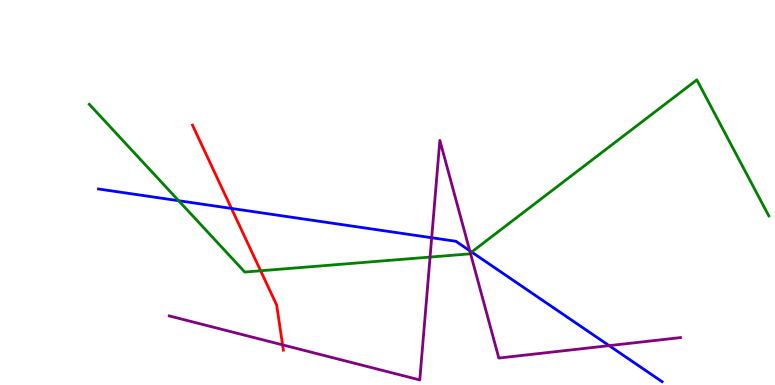[{'lines': ['blue', 'red'], 'intersections': [{'x': 2.99, 'y': 4.59}]}, {'lines': ['green', 'red'], 'intersections': [{'x': 3.36, 'y': 2.97}]}, {'lines': ['purple', 'red'], 'intersections': [{'x': 3.65, 'y': 1.04}]}, {'lines': ['blue', 'green'], 'intersections': [{'x': 2.31, 'y': 4.79}, {'x': 6.09, 'y': 3.45}]}, {'lines': ['blue', 'purple'], 'intersections': [{'x': 5.57, 'y': 3.83}, {'x': 6.06, 'y': 3.49}, {'x': 7.86, 'y': 1.02}]}, {'lines': ['green', 'purple'], 'intersections': [{'x': 5.55, 'y': 3.32}, {'x': 6.07, 'y': 3.43}]}]